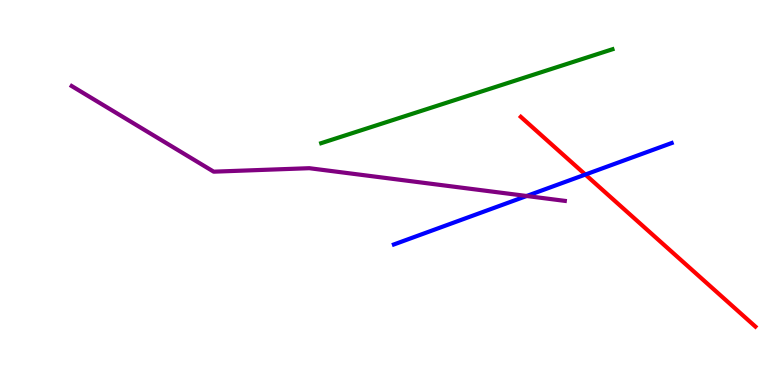[{'lines': ['blue', 'red'], 'intersections': [{'x': 7.55, 'y': 5.47}]}, {'lines': ['green', 'red'], 'intersections': []}, {'lines': ['purple', 'red'], 'intersections': []}, {'lines': ['blue', 'green'], 'intersections': []}, {'lines': ['blue', 'purple'], 'intersections': [{'x': 6.8, 'y': 4.91}]}, {'lines': ['green', 'purple'], 'intersections': []}]